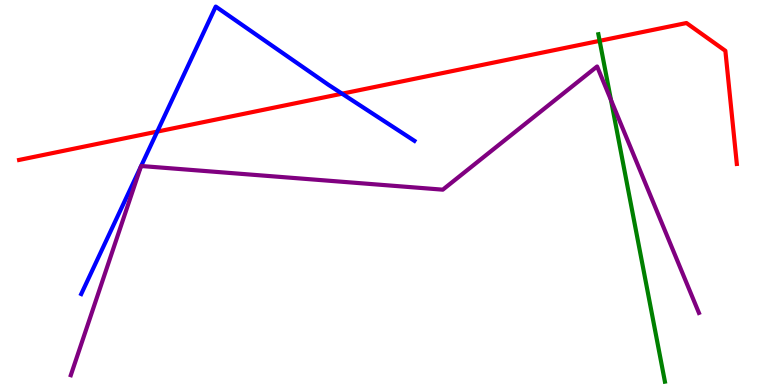[{'lines': ['blue', 'red'], 'intersections': [{'x': 2.03, 'y': 6.58}, {'x': 4.41, 'y': 7.57}]}, {'lines': ['green', 'red'], 'intersections': [{'x': 7.74, 'y': 8.94}]}, {'lines': ['purple', 'red'], 'intersections': []}, {'lines': ['blue', 'green'], 'intersections': []}, {'lines': ['blue', 'purple'], 'intersections': [{'x': 1.82, 'y': 5.68}, {'x': 1.82, 'y': 5.69}]}, {'lines': ['green', 'purple'], 'intersections': [{'x': 7.88, 'y': 7.4}]}]